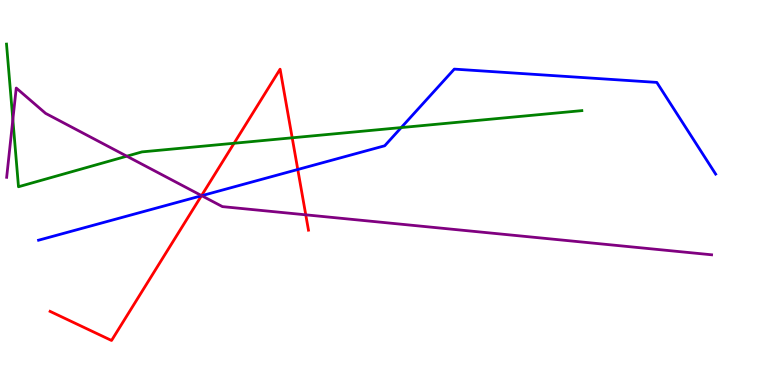[{'lines': ['blue', 'red'], 'intersections': [{'x': 2.6, 'y': 4.92}, {'x': 3.84, 'y': 5.6}]}, {'lines': ['green', 'red'], 'intersections': [{'x': 3.02, 'y': 6.28}, {'x': 3.77, 'y': 6.42}]}, {'lines': ['purple', 'red'], 'intersections': [{'x': 2.6, 'y': 4.92}, {'x': 3.95, 'y': 4.42}]}, {'lines': ['blue', 'green'], 'intersections': [{'x': 5.18, 'y': 6.69}]}, {'lines': ['blue', 'purple'], 'intersections': [{'x': 2.6, 'y': 4.92}]}, {'lines': ['green', 'purple'], 'intersections': [{'x': 0.166, 'y': 6.89}, {'x': 1.64, 'y': 5.94}]}]